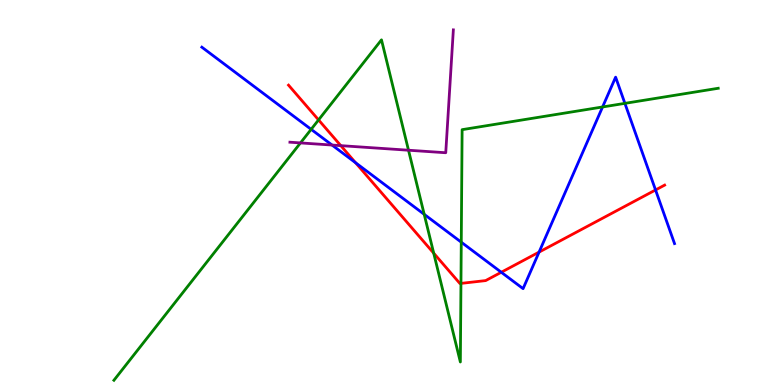[{'lines': ['blue', 'red'], 'intersections': [{'x': 4.59, 'y': 5.77}, {'x': 6.47, 'y': 2.93}, {'x': 6.96, 'y': 3.45}, {'x': 8.46, 'y': 5.07}]}, {'lines': ['green', 'red'], 'intersections': [{'x': 4.11, 'y': 6.89}, {'x': 5.6, 'y': 3.42}, {'x': 5.95, 'y': 2.64}]}, {'lines': ['purple', 'red'], 'intersections': [{'x': 4.4, 'y': 6.22}]}, {'lines': ['blue', 'green'], 'intersections': [{'x': 4.01, 'y': 6.64}, {'x': 5.47, 'y': 4.43}, {'x': 5.95, 'y': 3.71}, {'x': 7.78, 'y': 7.22}, {'x': 8.06, 'y': 7.32}]}, {'lines': ['blue', 'purple'], 'intersections': [{'x': 4.28, 'y': 6.23}]}, {'lines': ['green', 'purple'], 'intersections': [{'x': 3.88, 'y': 6.29}, {'x': 5.27, 'y': 6.1}]}]